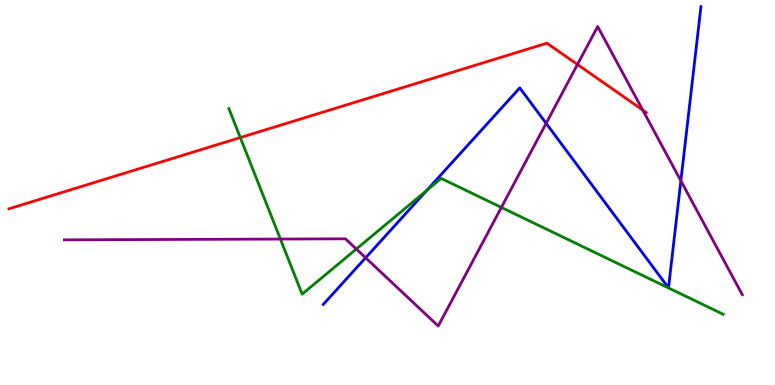[{'lines': ['blue', 'red'], 'intersections': []}, {'lines': ['green', 'red'], 'intersections': [{'x': 3.1, 'y': 6.43}]}, {'lines': ['purple', 'red'], 'intersections': [{'x': 7.45, 'y': 8.33}, {'x': 8.29, 'y': 7.14}]}, {'lines': ['blue', 'green'], 'intersections': [{'x': 5.51, 'y': 5.06}]}, {'lines': ['blue', 'purple'], 'intersections': [{'x': 4.72, 'y': 3.3}, {'x': 7.05, 'y': 6.8}, {'x': 8.79, 'y': 5.3}]}, {'lines': ['green', 'purple'], 'intersections': [{'x': 3.62, 'y': 3.79}, {'x': 4.6, 'y': 3.53}, {'x': 6.47, 'y': 4.61}]}]